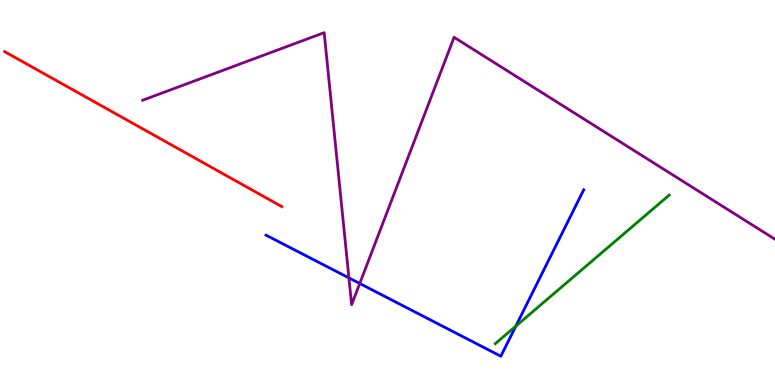[{'lines': ['blue', 'red'], 'intersections': []}, {'lines': ['green', 'red'], 'intersections': []}, {'lines': ['purple', 'red'], 'intersections': []}, {'lines': ['blue', 'green'], 'intersections': [{'x': 6.66, 'y': 1.53}]}, {'lines': ['blue', 'purple'], 'intersections': [{'x': 4.5, 'y': 2.78}, {'x': 4.64, 'y': 2.64}]}, {'lines': ['green', 'purple'], 'intersections': []}]